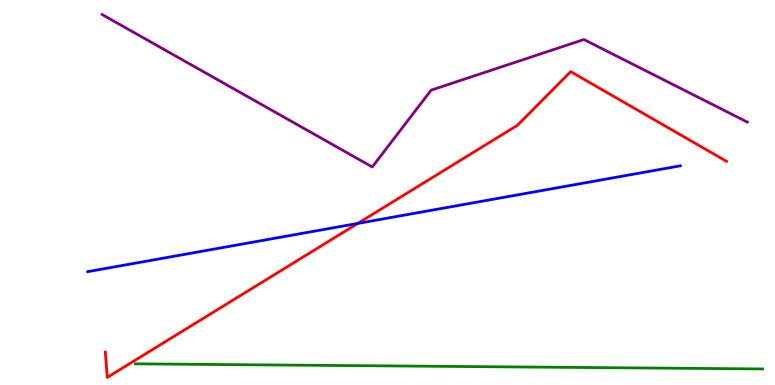[{'lines': ['blue', 'red'], 'intersections': [{'x': 4.62, 'y': 4.2}]}, {'lines': ['green', 'red'], 'intersections': []}, {'lines': ['purple', 'red'], 'intersections': []}, {'lines': ['blue', 'green'], 'intersections': []}, {'lines': ['blue', 'purple'], 'intersections': []}, {'lines': ['green', 'purple'], 'intersections': []}]